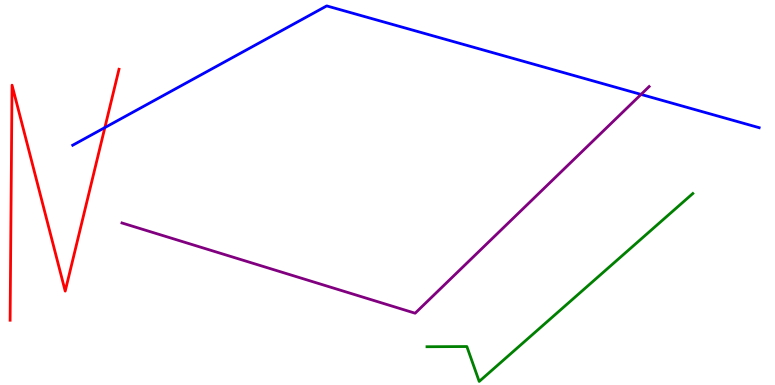[{'lines': ['blue', 'red'], 'intersections': [{'x': 1.35, 'y': 6.69}]}, {'lines': ['green', 'red'], 'intersections': []}, {'lines': ['purple', 'red'], 'intersections': []}, {'lines': ['blue', 'green'], 'intersections': []}, {'lines': ['blue', 'purple'], 'intersections': [{'x': 8.27, 'y': 7.55}]}, {'lines': ['green', 'purple'], 'intersections': []}]